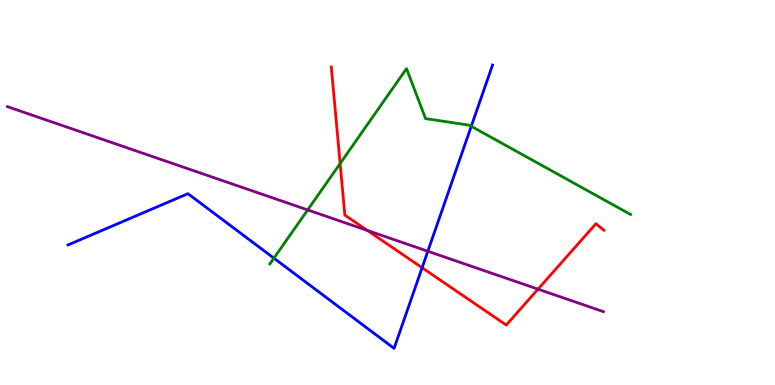[{'lines': ['blue', 'red'], 'intersections': [{'x': 5.45, 'y': 3.05}]}, {'lines': ['green', 'red'], 'intersections': [{'x': 4.39, 'y': 5.75}]}, {'lines': ['purple', 'red'], 'intersections': [{'x': 4.74, 'y': 4.01}, {'x': 6.94, 'y': 2.49}]}, {'lines': ['blue', 'green'], 'intersections': [{'x': 3.53, 'y': 3.29}, {'x': 6.08, 'y': 6.72}]}, {'lines': ['blue', 'purple'], 'intersections': [{'x': 5.52, 'y': 3.47}]}, {'lines': ['green', 'purple'], 'intersections': [{'x': 3.97, 'y': 4.55}]}]